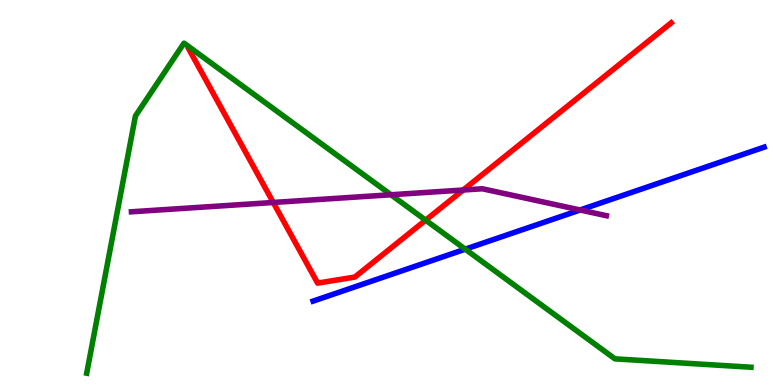[{'lines': ['blue', 'red'], 'intersections': []}, {'lines': ['green', 'red'], 'intersections': [{'x': 5.49, 'y': 4.28}]}, {'lines': ['purple', 'red'], 'intersections': [{'x': 3.53, 'y': 4.74}, {'x': 5.98, 'y': 5.06}]}, {'lines': ['blue', 'green'], 'intersections': [{'x': 6.0, 'y': 3.53}]}, {'lines': ['blue', 'purple'], 'intersections': [{'x': 7.48, 'y': 4.55}]}, {'lines': ['green', 'purple'], 'intersections': [{'x': 5.04, 'y': 4.94}]}]